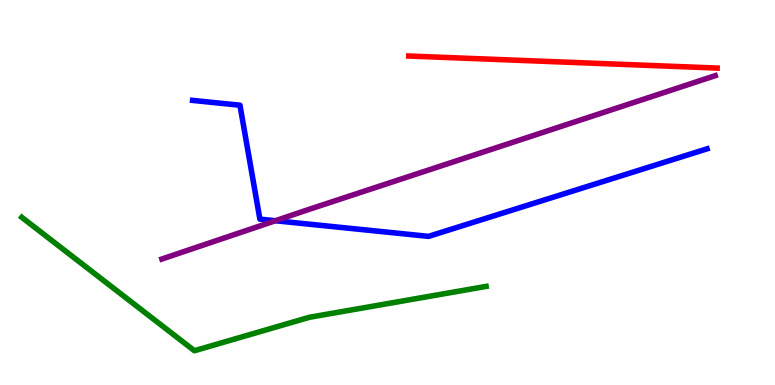[{'lines': ['blue', 'red'], 'intersections': []}, {'lines': ['green', 'red'], 'intersections': []}, {'lines': ['purple', 'red'], 'intersections': []}, {'lines': ['blue', 'green'], 'intersections': []}, {'lines': ['blue', 'purple'], 'intersections': [{'x': 3.55, 'y': 4.27}]}, {'lines': ['green', 'purple'], 'intersections': []}]